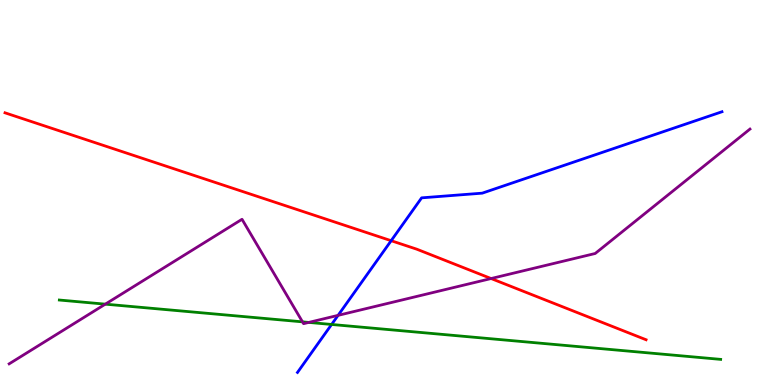[{'lines': ['blue', 'red'], 'intersections': [{'x': 5.05, 'y': 3.75}]}, {'lines': ['green', 'red'], 'intersections': []}, {'lines': ['purple', 'red'], 'intersections': [{'x': 6.34, 'y': 2.77}]}, {'lines': ['blue', 'green'], 'intersections': [{'x': 4.28, 'y': 1.57}]}, {'lines': ['blue', 'purple'], 'intersections': [{'x': 4.36, 'y': 1.81}]}, {'lines': ['green', 'purple'], 'intersections': [{'x': 1.36, 'y': 2.1}, {'x': 3.9, 'y': 1.64}, {'x': 3.98, 'y': 1.63}]}]